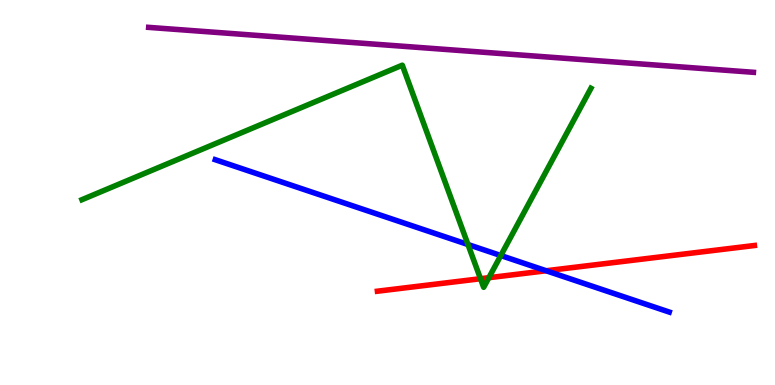[{'lines': ['blue', 'red'], 'intersections': [{'x': 7.05, 'y': 2.97}]}, {'lines': ['green', 'red'], 'intersections': [{'x': 6.2, 'y': 2.76}, {'x': 6.31, 'y': 2.79}]}, {'lines': ['purple', 'red'], 'intersections': []}, {'lines': ['blue', 'green'], 'intersections': [{'x': 6.04, 'y': 3.65}, {'x': 6.46, 'y': 3.36}]}, {'lines': ['blue', 'purple'], 'intersections': []}, {'lines': ['green', 'purple'], 'intersections': []}]